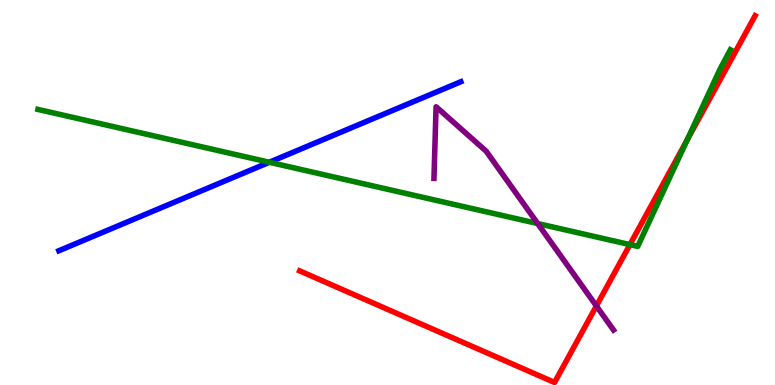[{'lines': ['blue', 'red'], 'intersections': []}, {'lines': ['green', 'red'], 'intersections': [{'x': 8.13, 'y': 3.65}, {'x': 8.86, 'y': 6.36}]}, {'lines': ['purple', 'red'], 'intersections': [{'x': 7.7, 'y': 2.05}]}, {'lines': ['blue', 'green'], 'intersections': [{'x': 3.48, 'y': 5.79}]}, {'lines': ['blue', 'purple'], 'intersections': []}, {'lines': ['green', 'purple'], 'intersections': [{'x': 6.94, 'y': 4.19}]}]